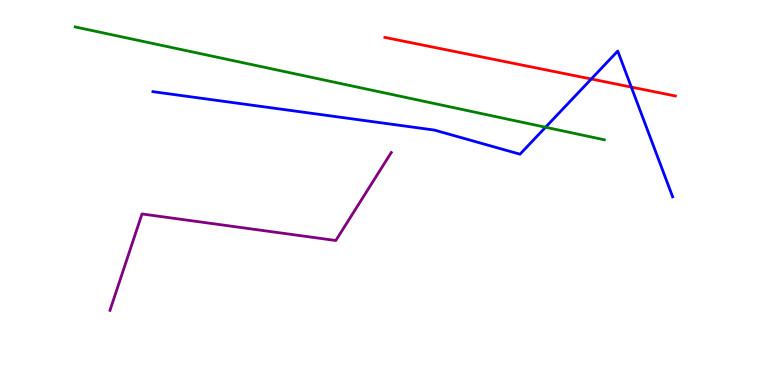[{'lines': ['blue', 'red'], 'intersections': [{'x': 7.63, 'y': 7.95}, {'x': 8.15, 'y': 7.74}]}, {'lines': ['green', 'red'], 'intersections': []}, {'lines': ['purple', 'red'], 'intersections': []}, {'lines': ['blue', 'green'], 'intersections': [{'x': 7.04, 'y': 6.7}]}, {'lines': ['blue', 'purple'], 'intersections': []}, {'lines': ['green', 'purple'], 'intersections': []}]